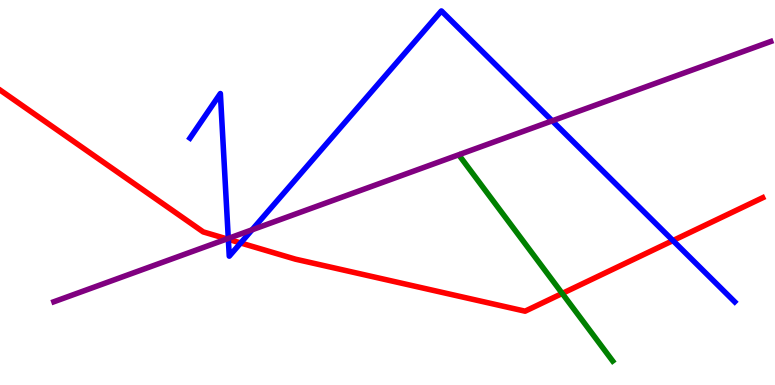[{'lines': ['blue', 'red'], 'intersections': [{'x': 2.95, 'y': 3.78}, {'x': 3.11, 'y': 3.69}, {'x': 8.68, 'y': 3.75}]}, {'lines': ['green', 'red'], 'intersections': [{'x': 7.25, 'y': 2.38}]}, {'lines': ['purple', 'red'], 'intersections': [{'x': 2.93, 'y': 3.79}]}, {'lines': ['blue', 'green'], 'intersections': []}, {'lines': ['blue', 'purple'], 'intersections': [{'x': 2.95, 'y': 3.81}, {'x': 3.25, 'y': 4.03}, {'x': 7.13, 'y': 6.86}]}, {'lines': ['green', 'purple'], 'intersections': []}]